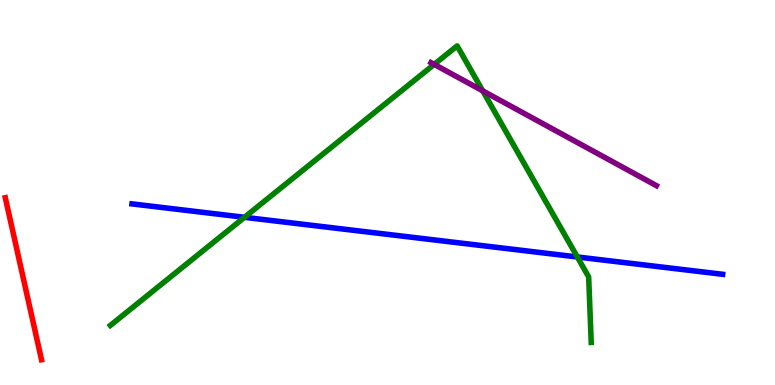[{'lines': ['blue', 'red'], 'intersections': []}, {'lines': ['green', 'red'], 'intersections': []}, {'lines': ['purple', 'red'], 'intersections': []}, {'lines': ['blue', 'green'], 'intersections': [{'x': 3.15, 'y': 4.36}, {'x': 7.45, 'y': 3.33}]}, {'lines': ['blue', 'purple'], 'intersections': []}, {'lines': ['green', 'purple'], 'intersections': [{'x': 5.6, 'y': 8.33}, {'x': 6.23, 'y': 7.64}]}]